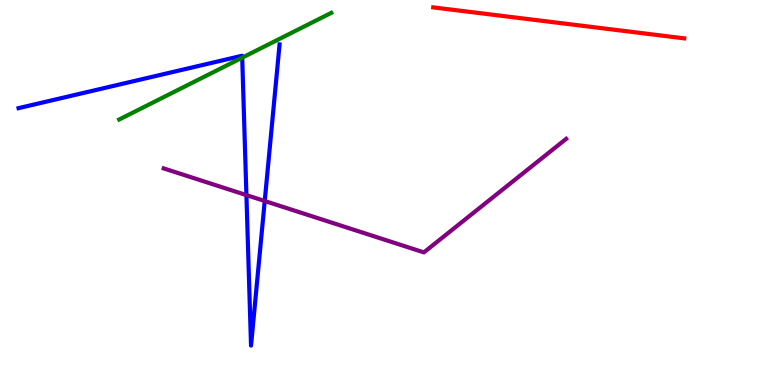[{'lines': ['blue', 'red'], 'intersections': []}, {'lines': ['green', 'red'], 'intersections': []}, {'lines': ['purple', 'red'], 'intersections': []}, {'lines': ['blue', 'green'], 'intersections': [{'x': 3.13, 'y': 8.5}]}, {'lines': ['blue', 'purple'], 'intersections': [{'x': 3.18, 'y': 4.93}, {'x': 3.42, 'y': 4.78}]}, {'lines': ['green', 'purple'], 'intersections': []}]